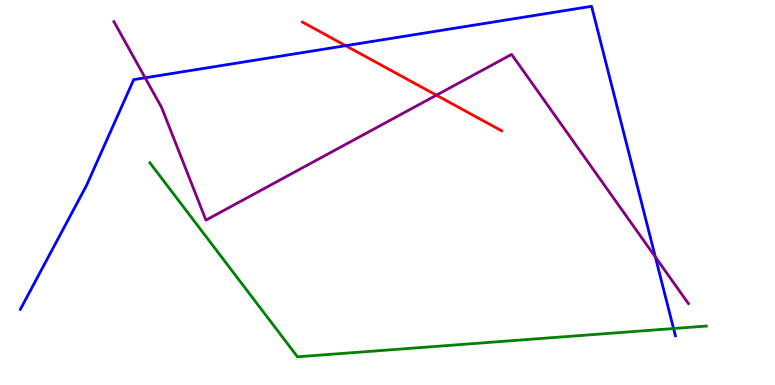[{'lines': ['blue', 'red'], 'intersections': [{'x': 4.46, 'y': 8.81}]}, {'lines': ['green', 'red'], 'intersections': []}, {'lines': ['purple', 'red'], 'intersections': [{'x': 5.63, 'y': 7.53}]}, {'lines': ['blue', 'green'], 'intersections': [{'x': 8.69, 'y': 1.47}]}, {'lines': ['blue', 'purple'], 'intersections': [{'x': 1.87, 'y': 7.98}, {'x': 8.46, 'y': 3.33}]}, {'lines': ['green', 'purple'], 'intersections': []}]